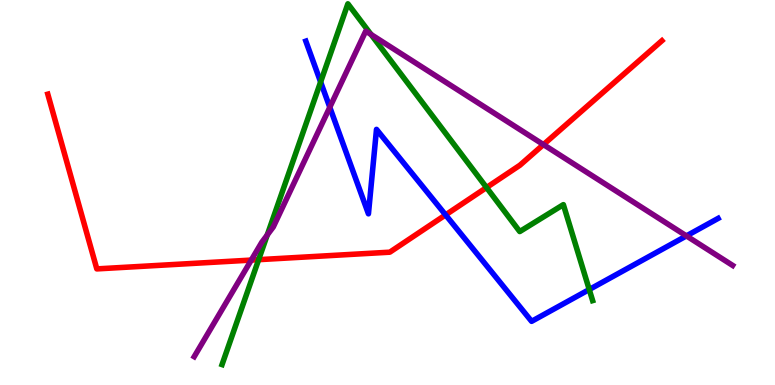[{'lines': ['blue', 'red'], 'intersections': [{'x': 5.75, 'y': 4.42}]}, {'lines': ['green', 'red'], 'intersections': [{'x': 3.34, 'y': 3.26}, {'x': 6.28, 'y': 5.13}]}, {'lines': ['purple', 'red'], 'intersections': [{'x': 3.24, 'y': 3.24}, {'x': 7.01, 'y': 6.24}]}, {'lines': ['blue', 'green'], 'intersections': [{'x': 4.14, 'y': 7.87}, {'x': 7.6, 'y': 2.48}]}, {'lines': ['blue', 'purple'], 'intersections': [{'x': 4.26, 'y': 7.21}, {'x': 8.86, 'y': 3.87}]}, {'lines': ['green', 'purple'], 'intersections': [{'x': 3.45, 'y': 3.9}, {'x': 4.79, 'y': 9.1}]}]